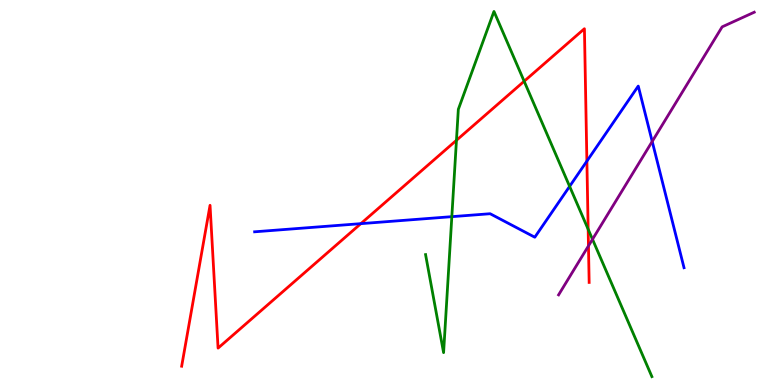[{'lines': ['blue', 'red'], 'intersections': [{'x': 4.66, 'y': 4.19}, {'x': 7.57, 'y': 5.81}]}, {'lines': ['green', 'red'], 'intersections': [{'x': 5.89, 'y': 6.36}, {'x': 6.76, 'y': 7.89}, {'x': 7.59, 'y': 4.05}]}, {'lines': ['purple', 'red'], 'intersections': [{'x': 7.59, 'y': 3.61}]}, {'lines': ['blue', 'green'], 'intersections': [{'x': 5.83, 'y': 4.37}, {'x': 7.35, 'y': 5.16}]}, {'lines': ['blue', 'purple'], 'intersections': [{'x': 8.42, 'y': 6.33}]}, {'lines': ['green', 'purple'], 'intersections': [{'x': 7.65, 'y': 3.78}]}]